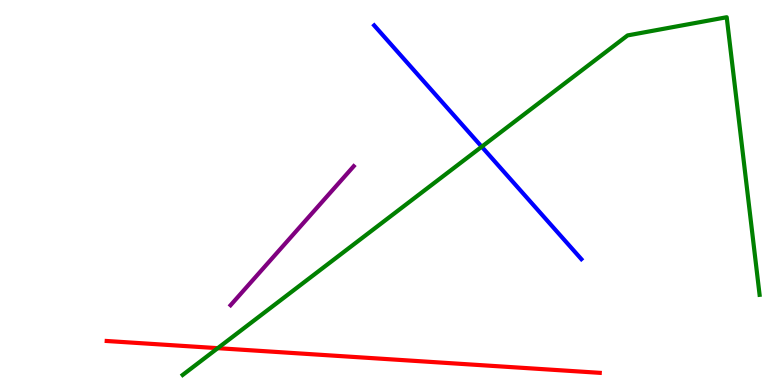[{'lines': ['blue', 'red'], 'intersections': []}, {'lines': ['green', 'red'], 'intersections': [{'x': 2.81, 'y': 0.957}]}, {'lines': ['purple', 'red'], 'intersections': []}, {'lines': ['blue', 'green'], 'intersections': [{'x': 6.22, 'y': 6.19}]}, {'lines': ['blue', 'purple'], 'intersections': []}, {'lines': ['green', 'purple'], 'intersections': []}]